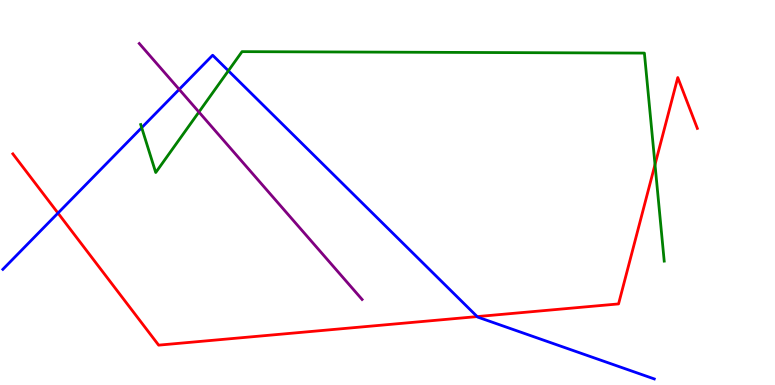[{'lines': ['blue', 'red'], 'intersections': [{'x': 0.748, 'y': 4.47}, {'x': 6.16, 'y': 1.78}]}, {'lines': ['green', 'red'], 'intersections': [{'x': 8.45, 'y': 5.73}]}, {'lines': ['purple', 'red'], 'intersections': []}, {'lines': ['blue', 'green'], 'intersections': [{'x': 1.83, 'y': 6.68}, {'x': 2.95, 'y': 8.16}]}, {'lines': ['blue', 'purple'], 'intersections': [{'x': 2.31, 'y': 7.68}]}, {'lines': ['green', 'purple'], 'intersections': [{'x': 2.57, 'y': 7.09}]}]